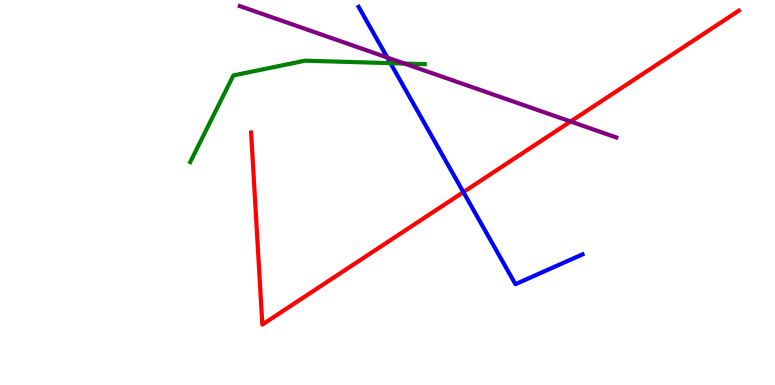[{'lines': ['blue', 'red'], 'intersections': [{'x': 5.98, 'y': 5.01}]}, {'lines': ['green', 'red'], 'intersections': []}, {'lines': ['purple', 'red'], 'intersections': [{'x': 7.36, 'y': 6.84}]}, {'lines': ['blue', 'green'], 'intersections': [{'x': 5.04, 'y': 8.36}]}, {'lines': ['blue', 'purple'], 'intersections': [{'x': 5.0, 'y': 8.51}]}, {'lines': ['green', 'purple'], 'intersections': [{'x': 5.22, 'y': 8.35}]}]